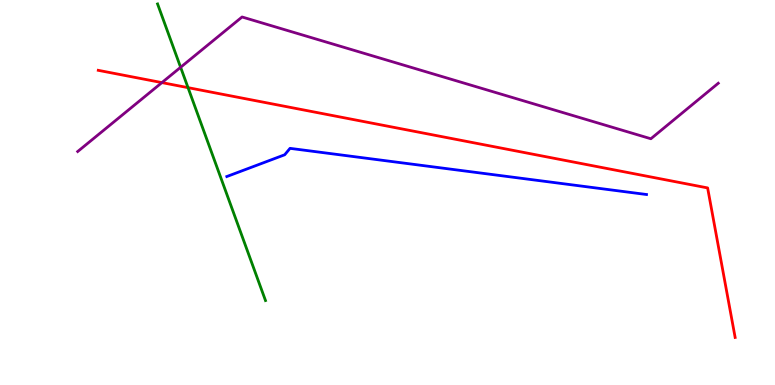[{'lines': ['blue', 'red'], 'intersections': []}, {'lines': ['green', 'red'], 'intersections': [{'x': 2.43, 'y': 7.72}]}, {'lines': ['purple', 'red'], 'intersections': [{'x': 2.09, 'y': 7.85}]}, {'lines': ['blue', 'green'], 'intersections': []}, {'lines': ['blue', 'purple'], 'intersections': []}, {'lines': ['green', 'purple'], 'intersections': [{'x': 2.33, 'y': 8.25}]}]